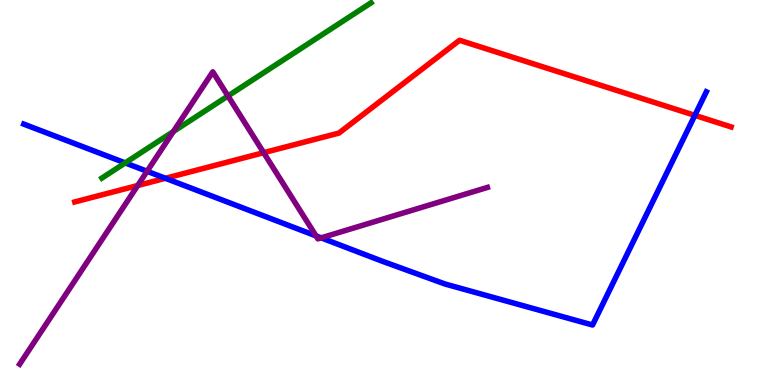[{'lines': ['blue', 'red'], 'intersections': [{'x': 2.13, 'y': 5.37}, {'x': 8.97, 'y': 7.0}]}, {'lines': ['green', 'red'], 'intersections': []}, {'lines': ['purple', 'red'], 'intersections': [{'x': 1.78, 'y': 5.18}, {'x': 3.4, 'y': 6.03}]}, {'lines': ['blue', 'green'], 'intersections': [{'x': 1.62, 'y': 5.77}]}, {'lines': ['blue', 'purple'], 'intersections': [{'x': 1.9, 'y': 5.55}, {'x': 4.08, 'y': 3.87}, {'x': 4.14, 'y': 3.82}]}, {'lines': ['green', 'purple'], 'intersections': [{'x': 2.24, 'y': 6.58}, {'x': 2.94, 'y': 7.51}]}]